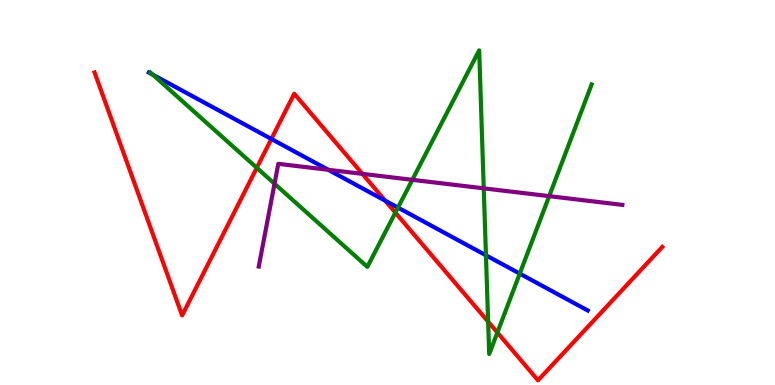[{'lines': ['blue', 'red'], 'intersections': [{'x': 3.5, 'y': 6.39}, {'x': 4.97, 'y': 4.79}]}, {'lines': ['green', 'red'], 'intersections': [{'x': 3.31, 'y': 5.64}, {'x': 5.1, 'y': 4.48}, {'x': 6.3, 'y': 1.64}, {'x': 6.42, 'y': 1.36}]}, {'lines': ['purple', 'red'], 'intersections': [{'x': 4.68, 'y': 5.48}]}, {'lines': ['blue', 'green'], 'intersections': [{'x': 1.97, 'y': 8.06}, {'x': 5.14, 'y': 4.61}, {'x': 6.27, 'y': 3.37}, {'x': 6.71, 'y': 2.89}]}, {'lines': ['blue', 'purple'], 'intersections': [{'x': 4.24, 'y': 5.59}]}, {'lines': ['green', 'purple'], 'intersections': [{'x': 3.54, 'y': 5.23}, {'x': 5.32, 'y': 5.33}, {'x': 6.24, 'y': 5.11}, {'x': 7.09, 'y': 4.91}]}]